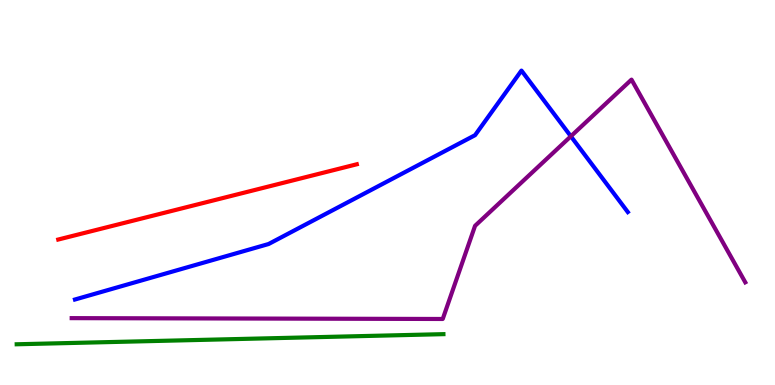[{'lines': ['blue', 'red'], 'intersections': []}, {'lines': ['green', 'red'], 'intersections': []}, {'lines': ['purple', 'red'], 'intersections': []}, {'lines': ['blue', 'green'], 'intersections': []}, {'lines': ['blue', 'purple'], 'intersections': [{'x': 7.37, 'y': 6.46}]}, {'lines': ['green', 'purple'], 'intersections': []}]